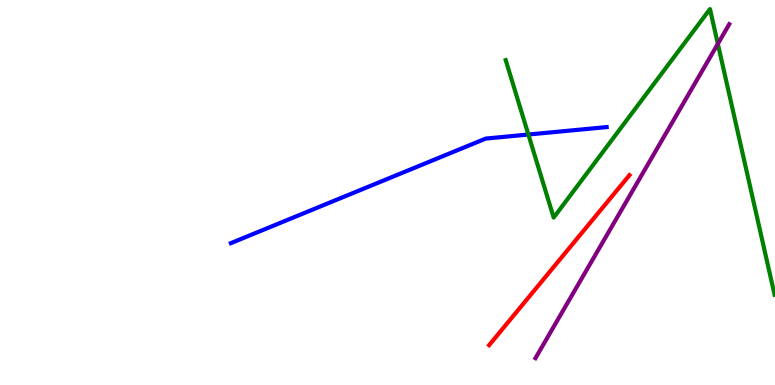[{'lines': ['blue', 'red'], 'intersections': []}, {'lines': ['green', 'red'], 'intersections': []}, {'lines': ['purple', 'red'], 'intersections': []}, {'lines': ['blue', 'green'], 'intersections': [{'x': 6.82, 'y': 6.51}]}, {'lines': ['blue', 'purple'], 'intersections': []}, {'lines': ['green', 'purple'], 'intersections': [{'x': 9.26, 'y': 8.86}]}]